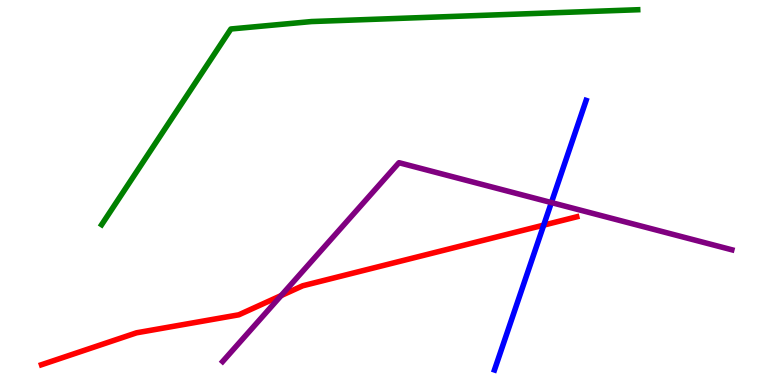[{'lines': ['blue', 'red'], 'intersections': [{'x': 7.02, 'y': 4.15}]}, {'lines': ['green', 'red'], 'intersections': []}, {'lines': ['purple', 'red'], 'intersections': [{'x': 3.63, 'y': 2.32}]}, {'lines': ['blue', 'green'], 'intersections': []}, {'lines': ['blue', 'purple'], 'intersections': [{'x': 7.11, 'y': 4.74}]}, {'lines': ['green', 'purple'], 'intersections': []}]